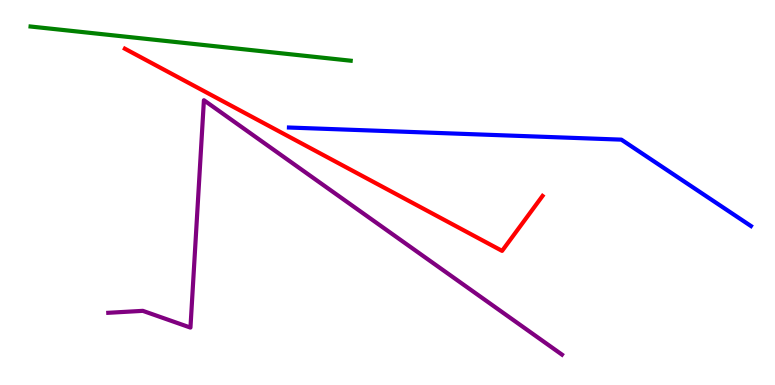[{'lines': ['blue', 'red'], 'intersections': []}, {'lines': ['green', 'red'], 'intersections': []}, {'lines': ['purple', 'red'], 'intersections': []}, {'lines': ['blue', 'green'], 'intersections': []}, {'lines': ['blue', 'purple'], 'intersections': []}, {'lines': ['green', 'purple'], 'intersections': []}]